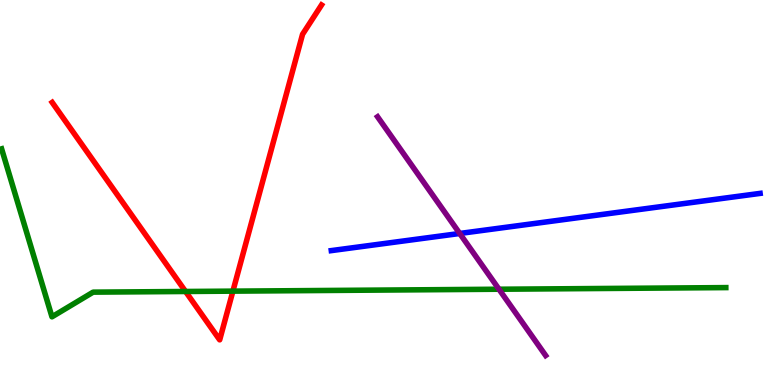[{'lines': ['blue', 'red'], 'intersections': []}, {'lines': ['green', 'red'], 'intersections': [{'x': 2.39, 'y': 2.43}, {'x': 3.01, 'y': 2.44}]}, {'lines': ['purple', 'red'], 'intersections': []}, {'lines': ['blue', 'green'], 'intersections': []}, {'lines': ['blue', 'purple'], 'intersections': [{'x': 5.93, 'y': 3.94}]}, {'lines': ['green', 'purple'], 'intersections': [{'x': 6.44, 'y': 2.49}]}]